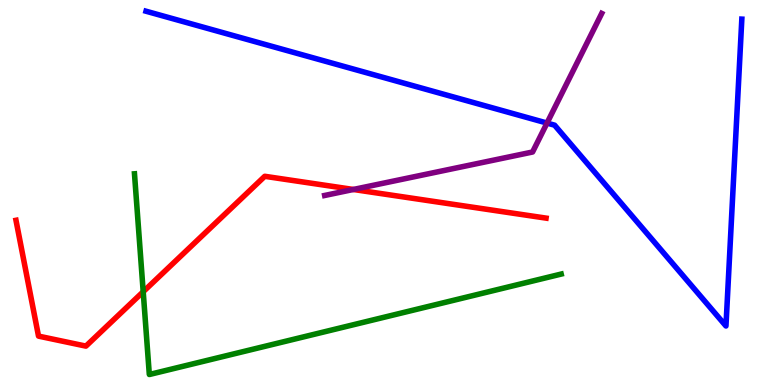[{'lines': ['blue', 'red'], 'intersections': []}, {'lines': ['green', 'red'], 'intersections': [{'x': 1.85, 'y': 2.42}]}, {'lines': ['purple', 'red'], 'intersections': [{'x': 4.56, 'y': 5.08}]}, {'lines': ['blue', 'green'], 'intersections': []}, {'lines': ['blue', 'purple'], 'intersections': [{'x': 7.06, 'y': 6.8}]}, {'lines': ['green', 'purple'], 'intersections': []}]